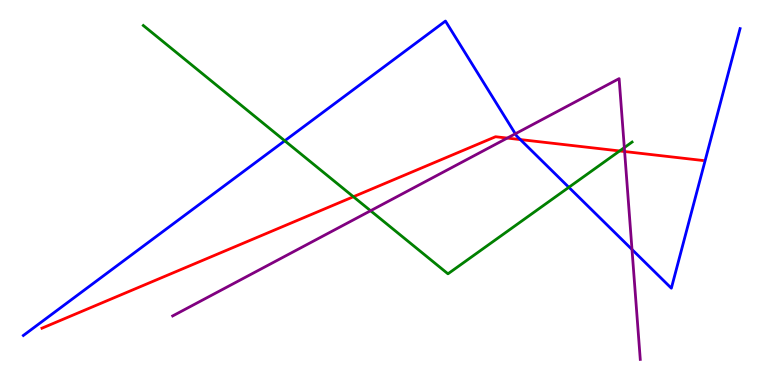[{'lines': ['blue', 'red'], 'intersections': [{'x': 6.71, 'y': 6.37}]}, {'lines': ['green', 'red'], 'intersections': [{'x': 4.56, 'y': 4.89}, {'x': 8.0, 'y': 6.08}]}, {'lines': ['purple', 'red'], 'intersections': [{'x': 6.55, 'y': 6.41}, {'x': 8.06, 'y': 6.06}]}, {'lines': ['blue', 'green'], 'intersections': [{'x': 3.67, 'y': 6.34}, {'x': 7.34, 'y': 5.13}]}, {'lines': ['blue', 'purple'], 'intersections': [{'x': 6.65, 'y': 6.52}, {'x': 8.15, 'y': 3.52}]}, {'lines': ['green', 'purple'], 'intersections': [{'x': 4.78, 'y': 4.53}, {'x': 8.06, 'y': 6.17}]}]